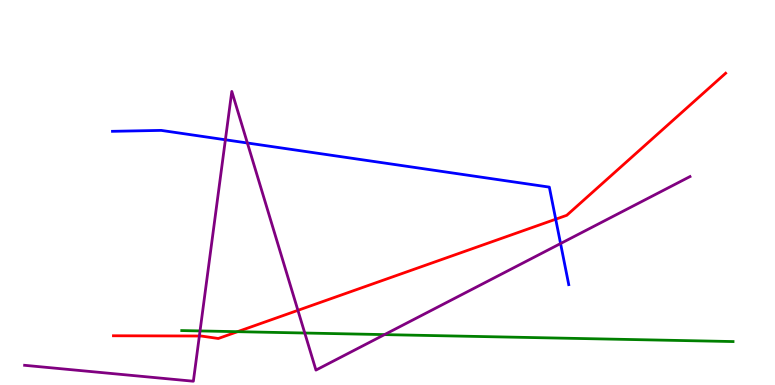[{'lines': ['blue', 'red'], 'intersections': [{'x': 7.17, 'y': 4.31}]}, {'lines': ['green', 'red'], 'intersections': [{'x': 3.07, 'y': 1.38}]}, {'lines': ['purple', 'red'], 'intersections': [{'x': 2.57, 'y': 1.27}, {'x': 3.84, 'y': 1.94}]}, {'lines': ['blue', 'green'], 'intersections': []}, {'lines': ['blue', 'purple'], 'intersections': [{'x': 2.91, 'y': 6.37}, {'x': 3.19, 'y': 6.29}, {'x': 7.23, 'y': 3.67}]}, {'lines': ['green', 'purple'], 'intersections': [{'x': 2.58, 'y': 1.4}, {'x': 3.93, 'y': 1.35}, {'x': 4.96, 'y': 1.31}]}]